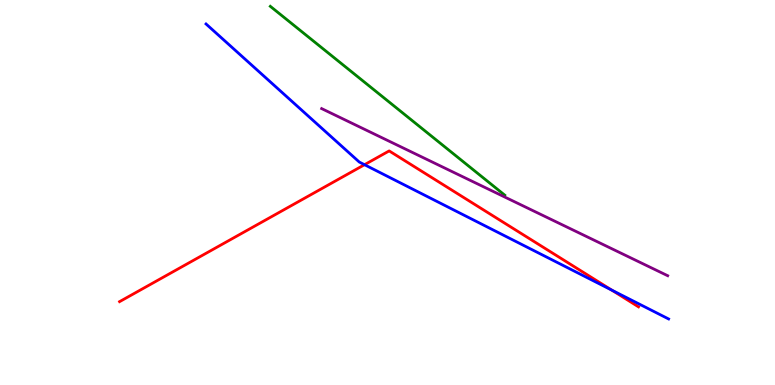[{'lines': ['blue', 'red'], 'intersections': [{'x': 4.7, 'y': 5.72}, {'x': 7.89, 'y': 2.46}]}, {'lines': ['green', 'red'], 'intersections': []}, {'lines': ['purple', 'red'], 'intersections': []}, {'lines': ['blue', 'green'], 'intersections': []}, {'lines': ['blue', 'purple'], 'intersections': []}, {'lines': ['green', 'purple'], 'intersections': []}]